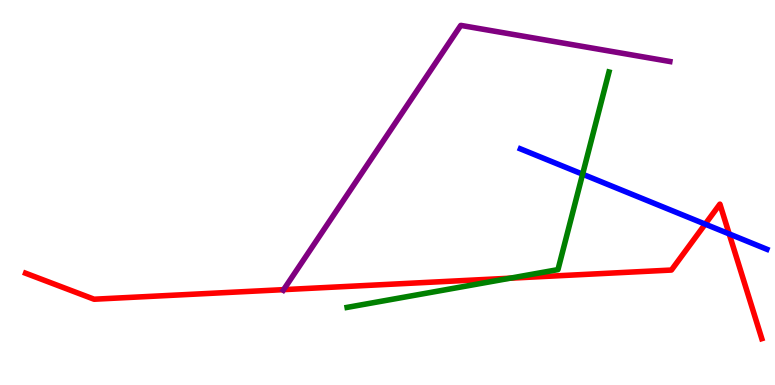[{'lines': ['blue', 'red'], 'intersections': [{'x': 9.1, 'y': 4.18}, {'x': 9.41, 'y': 3.92}]}, {'lines': ['green', 'red'], 'intersections': [{'x': 6.58, 'y': 2.77}]}, {'lines': ['purple', 'red'], 'intersections': [{'x': 3.66, 'y': 2.48}]}, {'lines': ['blue', 'green'], 'intersections': [{'x': 7.52, 'y': 5.48}]}, {'lines': ['blue', 'purple'], 'intersections': []}, {'lines': ['green', 'purple'], 'intersections': []}]